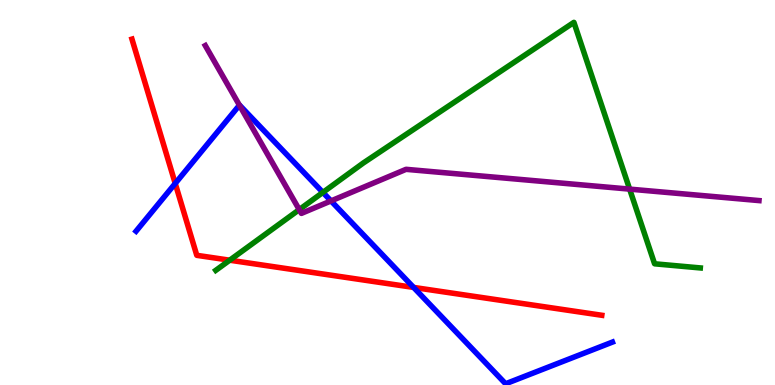[{'lines': ['blue', 'red'], 'intersections': [{'x': 2.26, 'y': 5.24}, {'x': 5.34, 'y': 2.53}]}, {'lines': ['green', 'red'], 'intersections': [{'x': 2.96, 'y': 3.24}]}, {'lines': ['purple', 'red'], 'intersections': []}, {'lines': ['blue', 'green'], 'intersections': [{'x': 4.17, 'y': 5.0}]}, {'lines': ['blue', 'purple'], 'intersections': [{'x': 3.09, 'y': 7.27}, {'x': 4.27, 'y': 4.78}]}, {'lines': ['green', 'purple'], 'intersections': [{'x': 3.86, 'y': 4.56}, {'x': 8.12, 'y': 5.09}]}]